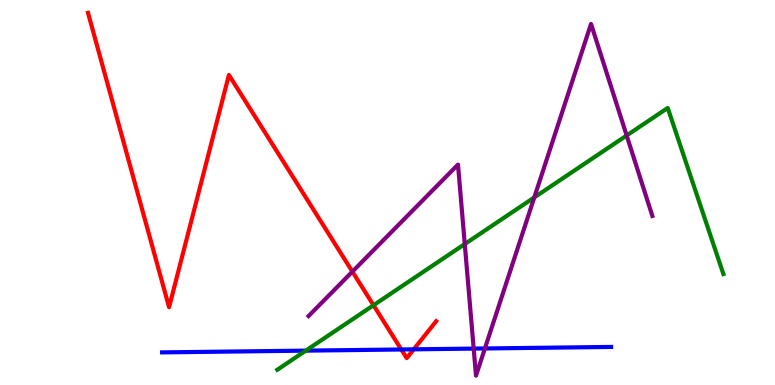[{'lines': ['blue', 'red'], 'intersections': [{'x': 5.18, 'y': 0.923}, {'x': 5.34, 'y': 0.927}]}, {'lines': ['green', 'red'], 'intersections': [{'x': 4.82, 'y': 2.07}]}, {'lines': ['purple', 'red'], 'intersections': [{'x': 4.55, 'y': 2.94}]}, {'lines': ['blue', 'green'], 'intersections': [{'x': 3.95, 'y': 0.893}]}, {'lines': ['blue', 'purple'], 'intersections': [{'x': 6.11, 'y': 0.945}, {'x': 6.26, 'y': 0.949}]}, {'lines': ['green', 'purple'], 'intersections': [{'x': 6.0, 'y': 3.66}, {'x': 6.89, 'y': 4.87}, {'x': 8.09, 'y': 6.48}]}]